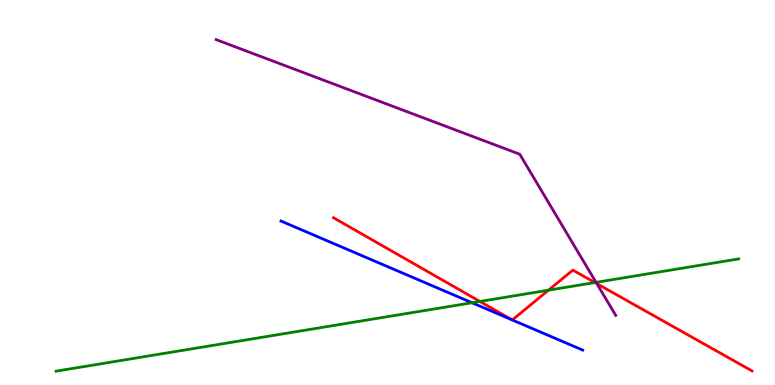[{'lines': ['blue', 'red'], 'intersections': [{'x': 6.61, 'y': 1.69}, {'x': 6.61, 'y': 1.69}]}, {'lines': ['green', 'red'], 'intersections': [{'x': 6.19, 'y': 2.17}, {'x': 7.08, 'y': 2.46}, {'x': 7.68, 'y': 2.66}]}, {'lines': ['purple', 'red'], 'intersections': [{'x': 7.7, 'y': 2.63}]}, {'lines': ['blue', 'green'], 'intersections': [{'x': 6.09, 'y': 2.14}]}, {'lines': ['blue', 'purple'], 'intersections': []}, {'lines': ['green', 'purple'], 'intersections': [{'x': 7.69, 'y': 2.67}]}]